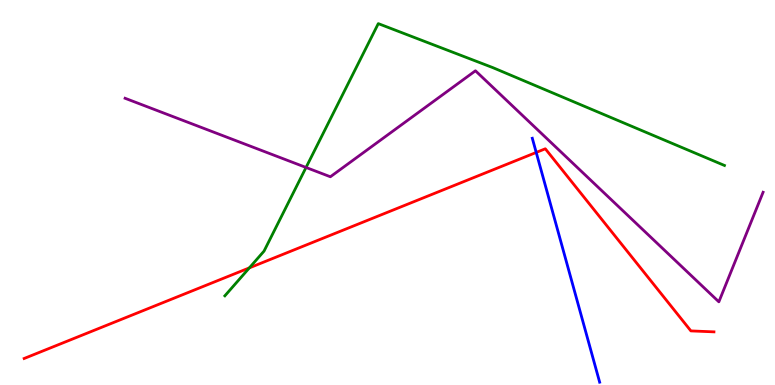[{'lines': ['blue', 'red'], 'intersections': [{'x': 6.92, 'y': 6.04}]}, {'lines': ['green', 'red'], 'intersections': [{'x': 3.22, 'y': 3.04}]}, {'lines': ['purple', 'red'], 'intersections': []}, {'lines': ['blue', 'green'], 'intersections': []}, {'lines': ['blue', 'purple'], 'intersections': []}, {'lines': ['green', 'purple'], 'intersections': [{'x': 3.95, 'y': 5.65}]}]